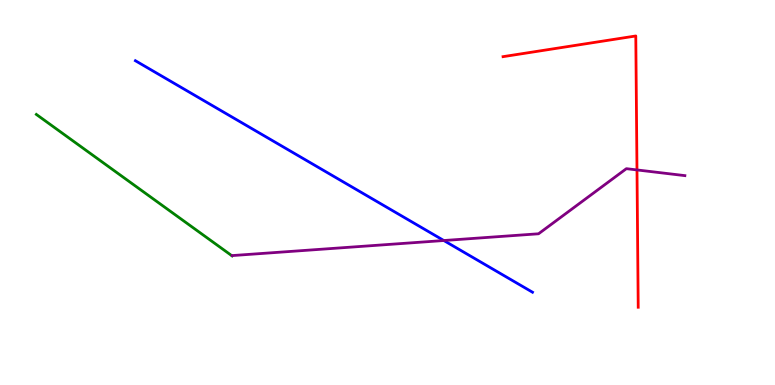[{'lines': ['blue', 'red'], 'intersections': []}, {'lines': ['green', 'red'], 'intersections': []}, {'lines': ['purple', 'red'], 'intersections': [{'x': 8.22, 'y': 5.59}]}, {'lines': ['blue', 'green'], 'intersections': []}, {'lines': ['blue', 'purple'], 'intersections': [{'x': 5.73, 'y': 3.75}]}, {'lines': ['green', 'purple'], 'intersections': []}]